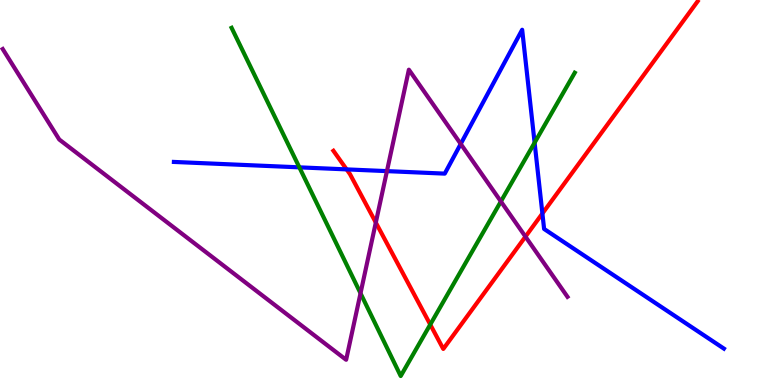[{'lines': ['blue', 'red'], 'intersections': [{'x': 4.47, 'y': 5.6}, {'x': 7.0, 'y': 4.45}]}, {'lines': ['green', 'red'], 'intersections': [{'x': 5.55, 'y': 1.57}]}, {'lines': ['purple', 'red'], 'intersections': [{'x': 4.85, 'y': 4.22}, {'x': 6.78, 'y': 3.85}]}, {'lines': ['blue', 'green'], 'intersections': [{'x': 3.86, 'y': 5.65}, {'x': 6.9, 'y': 6.29}]}, {'lines': ['blue', 'purple'], 'intersections': [{'x': 4.99, 'y': 5.56}, {'x': 5.94, 'y': 6.26}]}, {'lines': ['green', 'purple'], 'intersections': [{'x': 4.65, 'y': 2.38}, {'x': 6.46, 'y': 4.77}]}]